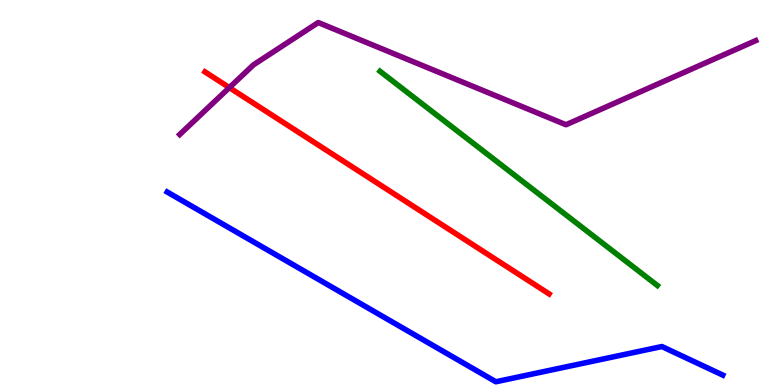[{'lines': ['blue', 'red'], 'intersections': []}, {'lines': ['green', 'red'], 'intersections': []}, {'lines': ['purple', 'red'], 'intersections': [{'x': 2.96, 'y': 7.72}]}, {'lines': ['blue', 'green'], 'intersections': []}, {'lines': ['blue', 'purple'], 'intersections': []}, {'lines': ['green', 'purple'], 'intersections': []}]